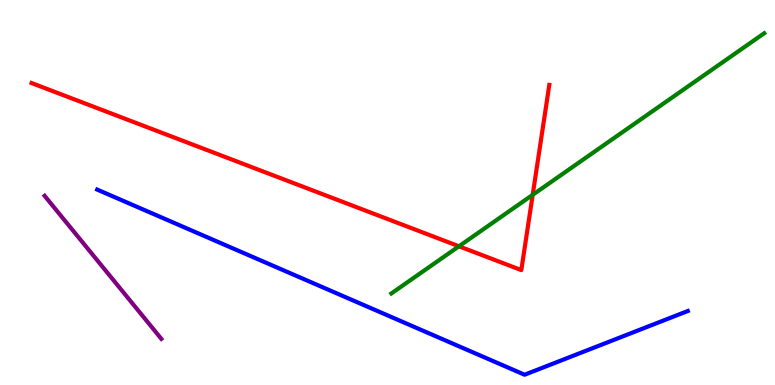[{'lines': ['blue', 'red'], 'intersections': []}, {'lines': ['green', 'red'], 'intersections': [{'x': 5.92, 'y': 3.6}, {'x': 6.87, 'y': 4.94}]}, {'lines': ['purple', 'red'], 'intersections': []}, {'lines': ['blue', 'green'], 'intersections': []}, {'lines': ['blue', 'purple'], 'intersections': []}, {'lines': ['green', 'purple'], 'intersections': []}]